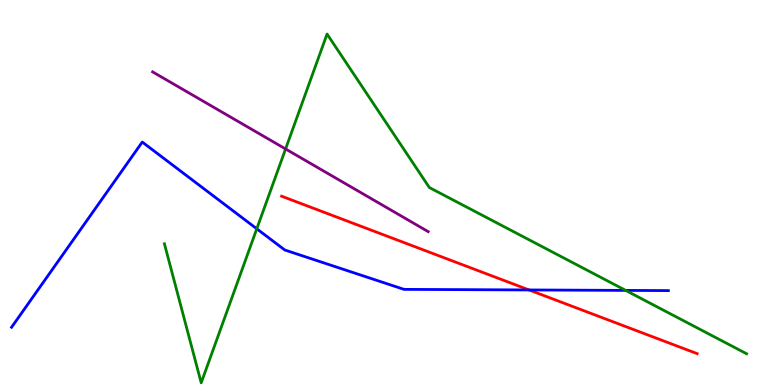[{'lines': ['blue', 'red'], 'intersections': [{'x': 6.83, 'y': 2.47}]}, {'lines': ['green', 'red'], 'intersections': []}, {'lines': ['purple', 'red'], 'intersections': []}, {'lines': ['blue', 'green'], 'intersections': [{'x': 3.31, 'y': 4.06}, {'x': 8.07, 'y': 2.46}]}, {'lines': ['blue', 'purple'], 'intersections': []}, {'lines': ['green', 'purple'], 'intersections': [{'x': 3.68, 'y': 6.13}]}]